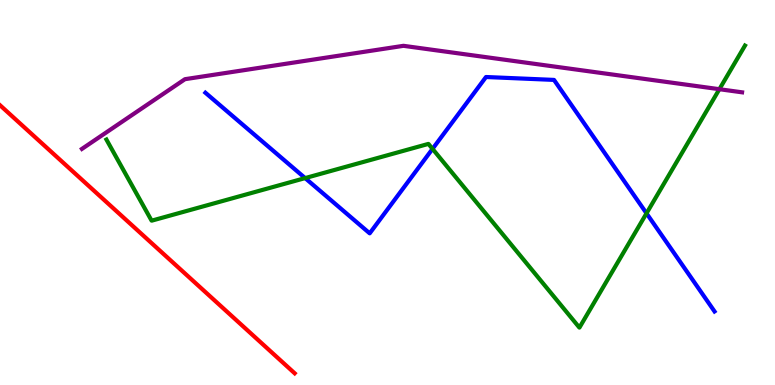[{'lines': ['blue', 'red'], 'intersections': []}, {'lines': ['green', 'red'], 'intersections': []}, {'lines': ['purple', 'red'], 'intersections': []}, {'lines': ['blue', 'green'], 'intersections': [{'x': 3.94, 'y': 5.37}, {'x': 5.58, 'y': 6.13}, {'x': 8.34, 'y': 4.46}]}, {'lines': ['blue', 'purple'], 'intersections': []}, {'lines': ['green', 'purple'], 'intersections': [{'x': 9.28, 'y': 7.68}]}]